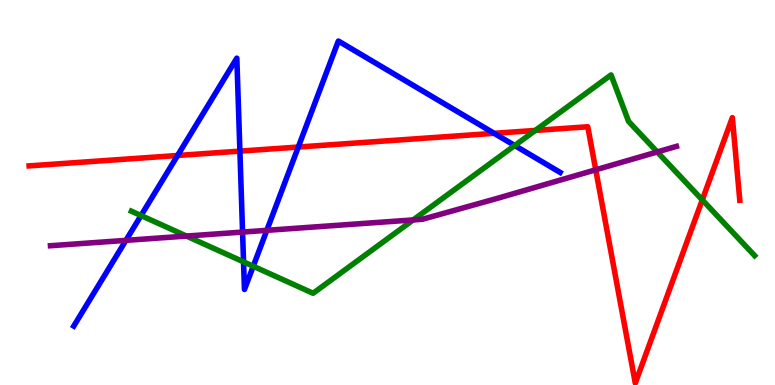[{'lines': ['blue', 'red'], 'intersections': [{'x': 2.29, 'y': 5.96}, {'x': 3.1, 'y': 6.07}, {'x': 3.85, 'y': 6.18}, {'x': 6.38, 'y': 6.54}]}, {'lines': ['green', 'red'], 'intersections': [{'x': 6.91, 'y': 6.61}, {'x': 9.06, 'y': 4.81}]}, {'lines': ['purple', 'red'], 'intersections': [{'x': 7.69, 'y': 5.59}]}, {'lines': ['blue', 'green'], 'intersections': [{'x': 1.82, 'y': 4.4}, {'x': 3.14, 'y': 3.2}, {'x': 3.27, 'y': 3.08}, {'x': 6.64, 'y': 6.22}]}, {'lines': ['blue', 'purple'], 'intersections': [{'x': 1.62, 'y': 3.76}, {'x': 3.13, 'y': 3.97}, {'x': 3.44, 'y': 4.02}]}, {'lines': ['green', 'purple'], 'intersections': [{'x': 2.41, 'y': 3.87}, {'x': 5.33, 'y': 4.29}, {'x': 8.48, 'y': 6.05}]}]